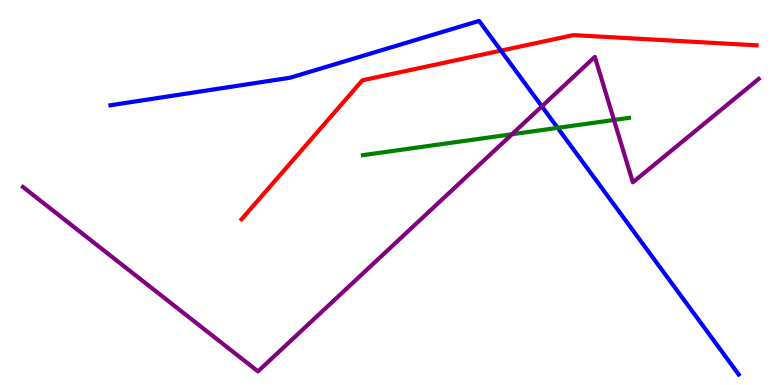[{'lines': ['blue', 'red'], 'intersections': [{'x': 6.46, 'y': 8.69}]}, {'lines': ['green', 'red'], 'intersections': []}, {'lines': ['purple', 'red'], 'intersections': []}, {'lines': ['blue', 'green'], 'intersections': [{'x': 7.2, 'y': 6.68}]}, {'lines': ['blue', 'purple'], 'intersections': [{'x': 6.99, 'y': 7.24}]}, {'lines': ['green', 'purple'], 'intersections': [{'x': 6.61, 'y': 6.51}, {'x': 7.92, 'y': 6.88}]}]